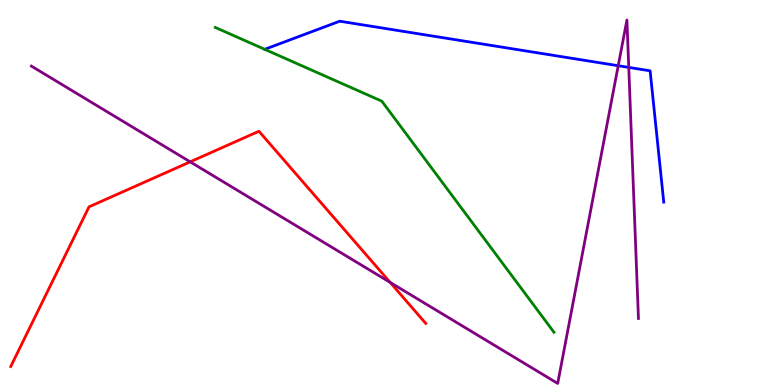[{'lines': ['blue', 'red'], 'intersections': []}, {'lines': ['green', 'red'], 'intersections': []}, {'lines': ['purple', 'red'], 'intersections': [{'x': 2.45, 'y': 5.8}, {'x': 5.03, 'y': 2.66}]}, {'lines': ['blue', 'green'], 'intersections': []}, {'lines': ['blue', 'purple'], 'intersections': [{'x': 7.98, 'y': 8.29}, {'x': 8.11, 'y': 8.25}]}, {'lines': ['green', 'purple'], 'intersections': []}]